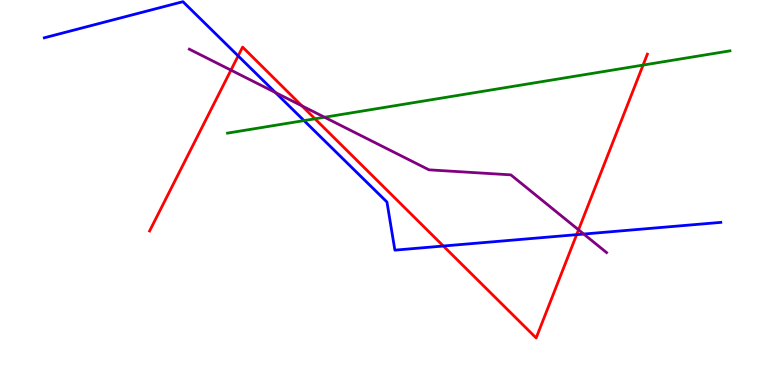[{'lines': ['blue', 'red'], 'intersections': [{'x': 3.07, 'y': 8.55}, {'x': 5.72, 'y': 3.61}, {'x': 7.44, 'y': 3.9}]}, {'lines': ['green', 'red'], 'intersections': [{'x': 4.06, 'y': 6.91}, {'x': 8.3, 'y': 8.31}]}, {'lines': ['purple', 'red'], 'intersections': [{'x': 2.98, 'y': 8.18}, {'x': 3.9, 'y': 7.25}, {'x': 7.46, 'y': 4.03}]}, {'lines': ['blue', 'green'], 'intersections': [{'x': 3.92, 'y': 6.87}]}, {'lines': ['blue', 'purple'], 'intersections': [{'x': 3.55, 'y': 7.6}, {'x': 7.53, 'y': 3.92}]}, {'lines': ['green', 'purple'], 'intersections': [{'x': 4.19, 'y': 6.95}]}]